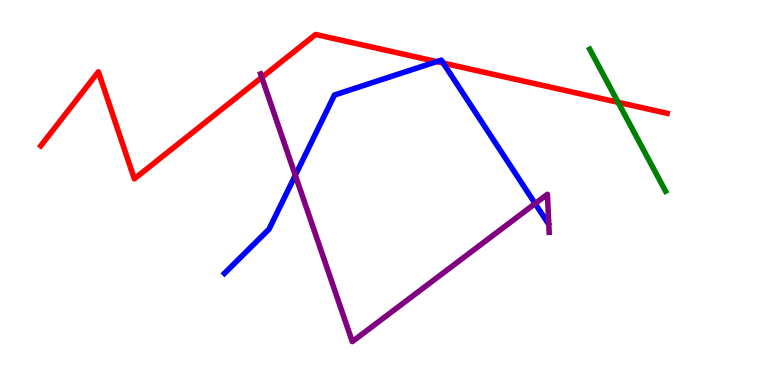[{'lines': ['blue', 'red'], 'intersections': [{'x': 5.63, 'y': 8.4}, {'x': 5.72, 'y': 8.36}]}, {'lines': ['green', 'red'], 'intersections': [{'x': 7.98, 'y': 7.34}]}, {'lines': ['purple', 'red'], 'intersections': [{'x': 3.38, 'y': 7.99}]}, {'lines': ['blue', 'green'], 'intersections': []}, {'lines': ['blue', 'purple'], 'intersections': [{'x': 3.81, 'y': 5.45}, {'x': 6.9, 'y': 4.71}]}, {'lines': ['green', 'purple'], 'intersections': []}]